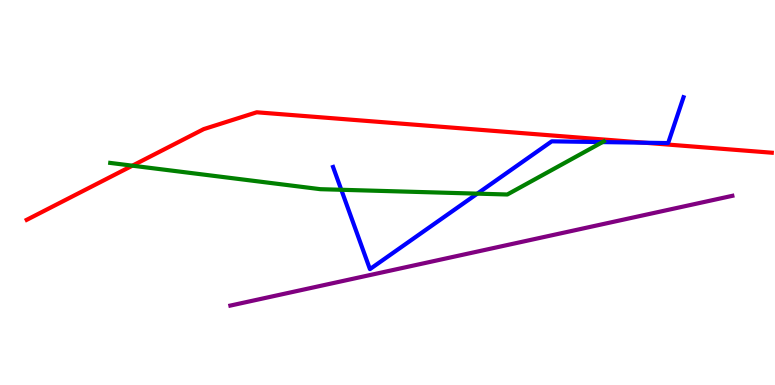[{'lines': ['blue', 'red'], 'intersections': [{'x': 8.31, 'y': 6.29}]}, {'lines': ['green', 'red'], 'intersections': [{'x': 1.71, 'y': 5.7}]}, {'lines': ['purple', 'red'], 'intersections': []}, {'lines': ['blue', 'green'], 'intersections': [{'x': 4.4, 'y': 5.07}, {'x': 6.16, 'y': 4.97}, {'x': 7.77, 'y': 6.31}]}, {'lines': ['blue', 'purple'], 'intersections': []}, {'lines': ['green', 'purple'], 'intersections': []}]